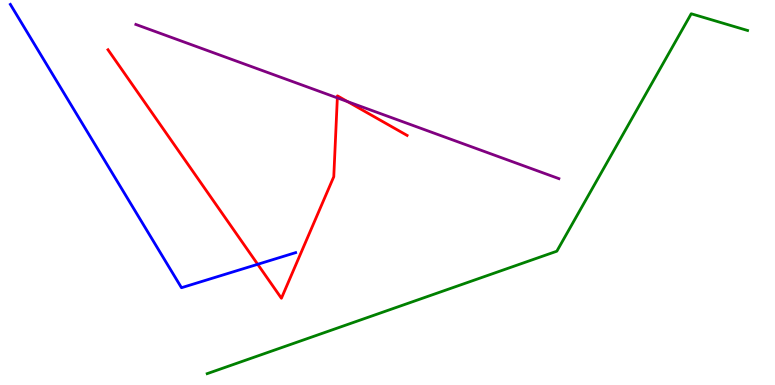[{'lines': ['blue', 'red'], 'intersections': [{'x': 3.33, 'y': 3.14}]}, {'lines': ['green', 'red'], 'intersections': []}, {'lines': ['purple', 'red'], 'intersections': [{'x': 4.35, 'y': 7.46}, {'x': 4.48, 'y': 7.36}]}, {'lines': ['blue', 'green'], 'intersections': []}, {'lines': ['blue', 'purple'], 'intersections': []}, {'lines': ['green', 'purple'], 'intersections': []}]